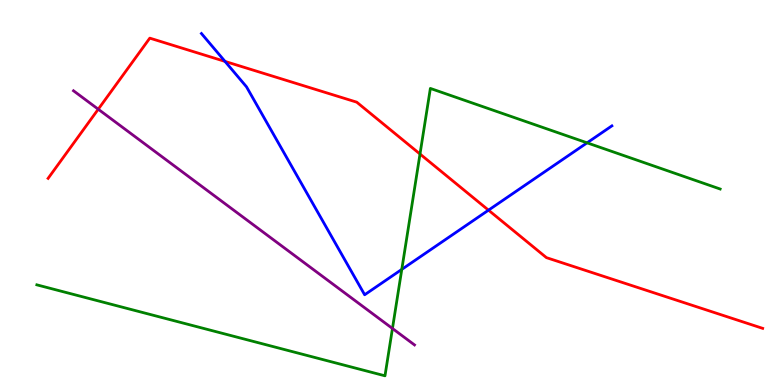[{'lines': ['blue', 'red'], 'intersections': [{'x': 2.9, 'y': 8.4}, {'x': 6.3, 'y': 4.54}]}, {'lines': ['green', 'red'], 'intersections': [{'x': 5.42, 'y': 6.0}]}, {'lines': ['purple', 'red'], 'intersections': [{'x': 1.27, 'y': 7.16}]}, {'lines': ['blue', 'green'], 'intersections': [{'x': 5.18, 'y': 3.0}, {'x': 7.58, 'y': 6.29}]}, {'lines': ['blue', 'purple'], 'intersections': []}, {'lines': ['green', 'purple'], 'intersections': [{'x': 5.06, 'y': 1.47}]}]